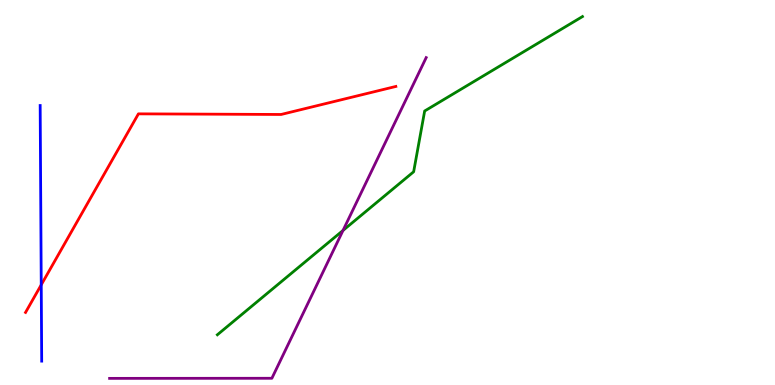[{'lines': ['blue', 'red'], 'intersections': [{'x': 0.532, 'y': 2.6}]}, {'lines': ['green', 'red'], 'intersections': []}, {'lines': ['purple', 'red'], 'intersections': []}, {'lines': ['blue', 'green'], 'intersections': []}, {'lines': ['blue', 'purple'], 'intersections': []}, {'lines': ['green', 'purple'], 'intersections': [{'x': 4.43, 'y': 4.02}]}]